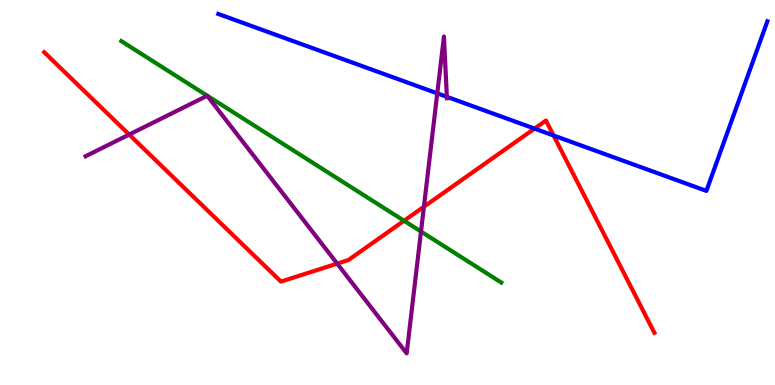[{'lines': ['blue', 'red'], 'intersections': [{'x': 6.9, 'y': 6.66}, {'x': 7.14, 'y': 6.48}]}, {'lines': ['green', 'red'], 'intersections': [{'x': 5.21, 'y': 4.27}]}, {'lines': ['purple', 'red'], 'intersections': [{'x': 1.67, 'y': 6.51}, {'x': 4.35, 'y': 3.15}, {'x': 5.47, 'y': 4.63}]}, {'lines': ['blue', 'green'], 'intersections': []}, {'lines': ['blue', 'purple'], 'intersections': [{'x': 5.64, 'y': 7.58}, {'x': 5.77, 'y': 7.49}]}, {'lines': ['green', 'purple'], 'intersections': [{'x': 5.43, 'y': 3.99}]}]